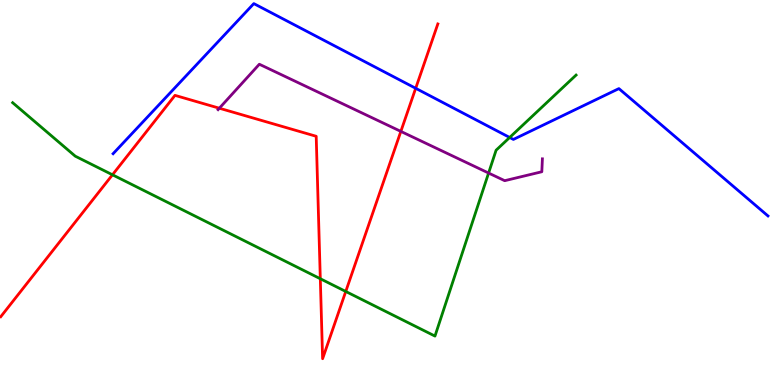[{'lines': ['blue', 'red'], 'intersections': [{'x': 5.36, 'y': 7.71}]}, {'lines': ['green', 'red'], 'intersections': [{'x': 1.45, 'y': 5.46}, {'x': 4.13, 'y': 2.76}, {'x': 4.46, 'y': 2.43}]}, {'lines': ['purple', 'red'], 'intersections': [{'x': 2.83, 'y': 7.19}, {'x': 5.17, 'y': 6.59}]}, {'lines': ['blue', 'green'], 'intersections': [{'x': 6.58, 'y': 6.43}]}, {'lines': ['blue', 'purple'], 'intersections': []}, {'lines': ['green', 'purple'], 'intersections': [{'x': 6.3, 'y': 5.51}]}]